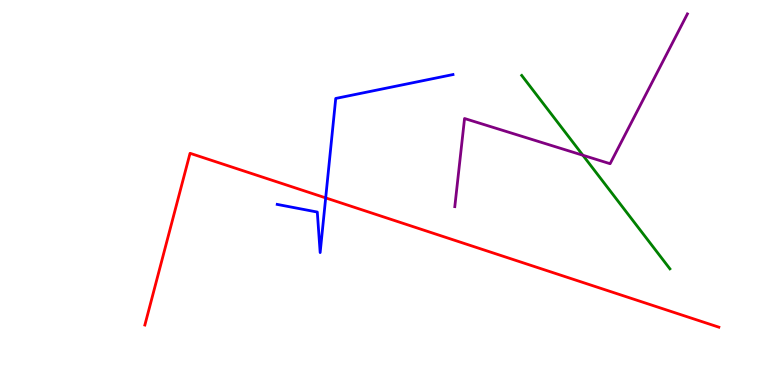[{'lines': ['blue', 'red'], 'intersections': [{'x': 4.2, 'y': 4.86}]}, {'lines': ['green', 'red'], 'intersections': []}, {'lines': ['purple', 'red'], 'intersections': []}, {'lines': ['blue', 'green'], 'intersections': []}, {'lines': ['blue', 'purple'], 'intersections': []}, {'lines': ['green', 'purple'], 'intersections': [{'x': 7.52, 'y': 5.97}]}]